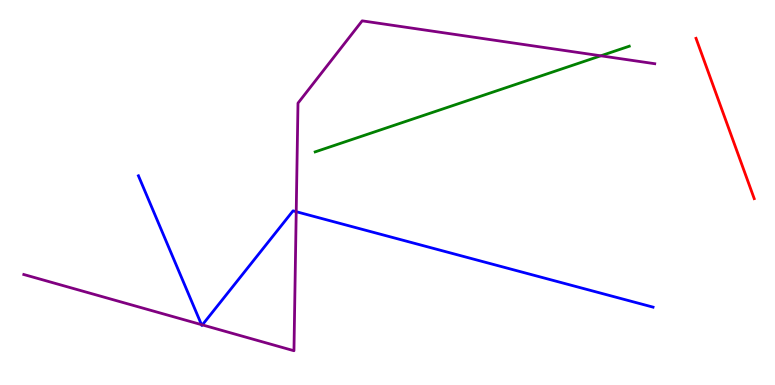[{'lines': ['blue', 'red'], 'intersections': []}, {'lines': ['green', 'red'], 'intersections': []}, {'lines': ['purple', 'red'], 'intersections': []}, {'lines': ['blue', 'green'], 'intersections': []}, {'lines': ['blue', 'purple'], 'intersections': [{'x': 2.6, 'y': 1.57}, {'x': 2.61, 'y': 1.56}, {'x': 3.82, 'y': 4.5}]}, {'lines': ['green', 'purple'], 'intersections': [{'x': 7.75, 'y': 8.55}]}]